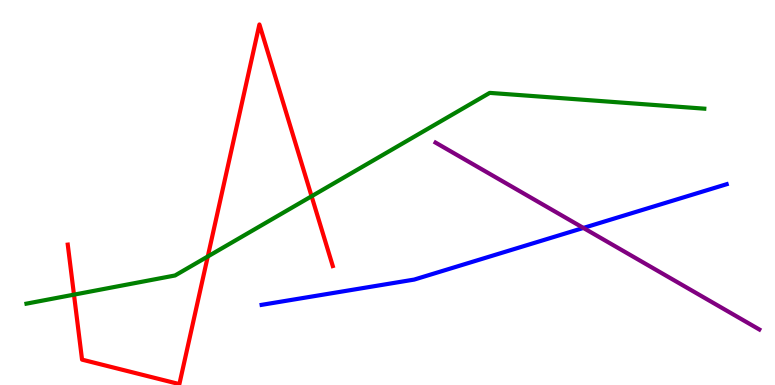[{'lines': ['blue', 'red'], 'intersections': []}, {'lines': ['green', 'red'], 'intersections': [{'x': 0.955, 'y': 2.35}, {'x': 2.68, 'y': 3.34}, {'x': 4.02, 'y': 4.9}]}, {'lines': ['purple', 'red'], 'intersections': []}, {'lines': ['blue', 'green'], 'intersections': []}, {'lines': ['blue', 'purple'], 'intersections': [{'x': 7.53, 'y': 4.08}]}, {'lines': ['green', 'purple'], 'intersections': []}]